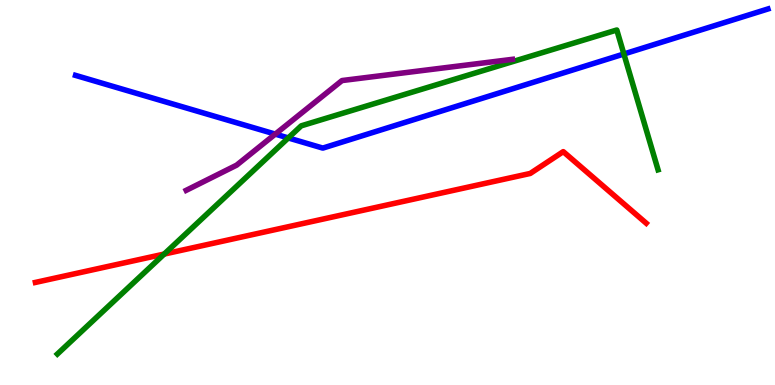[{'lines': ['blue', 'red'], 'intersections': []}, {'lines': ['green', 'red'], 'intersections': [{'x': 2.12, 'y': 3.4}]}, {'lines': ['purple', 'red'], 'intersections': []}, {'lines': ['blue', 'green'], 'intersections': [{'x': 3.72, 'y': 6.42}, {'x': 8.05, 'y': 8.6}]}, {'lines': ['blue', 'purple'], 'intersections': [{'x': 3.55, 'y': 6.52}]}, {'lines': ['green', 'purple'], 'intersections': []}]